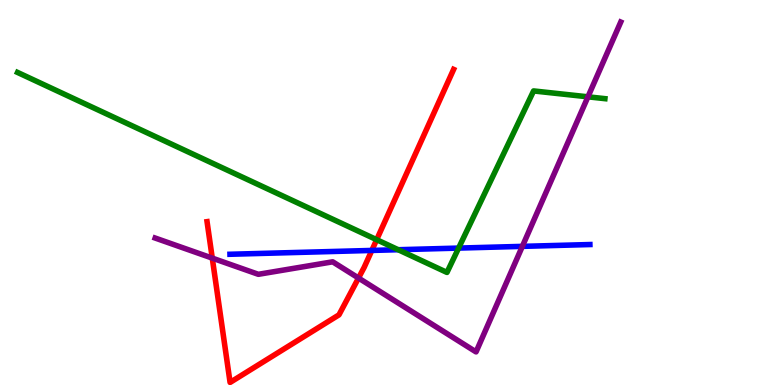[{'lines': ['blue', 'red'], 'intersections': [{'x': 4.8, 'y': 3.5}]}, {'lines': ['green', 'red'], 'intersections': [{'x': 4.86, 'y': 3.77}]}, {'lines': ['purple', 'red'], 'intersections': [{'x': 2.74, 'y': 3.3}, {'x': 4.63, 'y': 2.78}]}, {'lines': ['blue', 'green'], 'intersections': [{'x': 5.14, 'y': 3.51}, {'x': 5.92, 'y': 3.56}]}, {'lines': ['blue', 'purple'], 'intersections': [{'x': 6.74, 'y': 3.6}]}, {'lines': ['green', 'purple'], 'intersections': [{'x': 7.59, 'y': 7.49}]}]